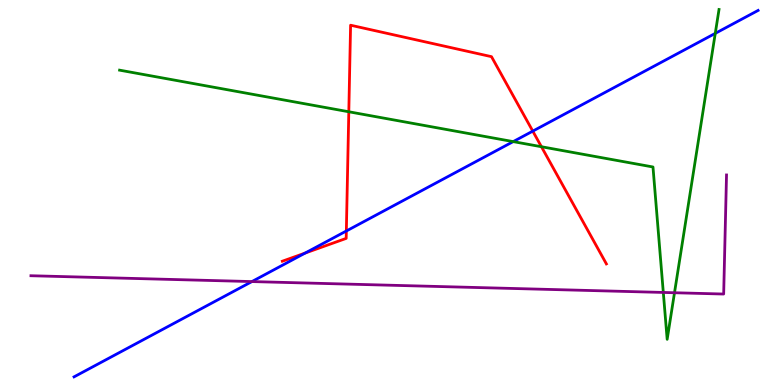[{'lines': ['blue', 'red'], 'intersections': [{'x': 3.94, 'y': 3.43}, {'x': 4.47, 'y': 4.0}, {'x': 6.87, 'y': 6.59}]}, {'lines': ['green', 'red'], 'intersections': [{'x': 4.5, 'y': 7.1}, {'x': 6.99, 'y': 6.19}]}, {'lines': ['purple', 'red'], 'intersections': []}, {'lines': ['blue', 'green'], 'intersections': [{'x': 6.62, 'y': 6.32}, {'x': 9.23, 'y': 9.13}]}, {'lines': ['blue', 'purple'], 'intersections': [{'x': 3.25, 'y': 2.69}]}, {'lines': ['green', 'purple'], 'intersections': [{'x': 8.56, 'y': 2.4}, {'x': 8.7, 'y': 2.4}]}]